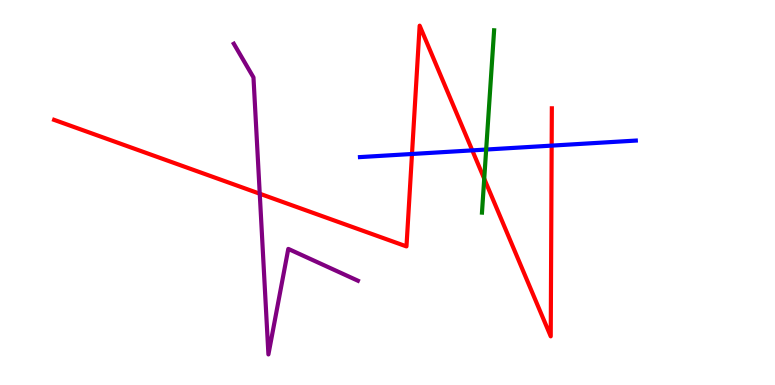[{'lines': ['blue', 'red'], 'intersections': [{'x': 5.32, 'y': 6.0}, {'x': 6.09, 'y': 6.09}, {'x': 7.12, 'y': 6.22}]}, {'lines': ['green', 'red'], 'intersections': [{'x': 6.25, 'y': 5.36}]}, {'lines': ['purple', 'red'], 'intersections': [{'x': 3.35, 'y': 4.97}]}, {'lines': ['blue', 'green'], 'intersections': [{'x': 6.27, 'y': 6.12}]}, {'lines': ['blue', 'purple'], 'intersections': []}, {'lines': ['green', 'purple'], 'intersections': []}]